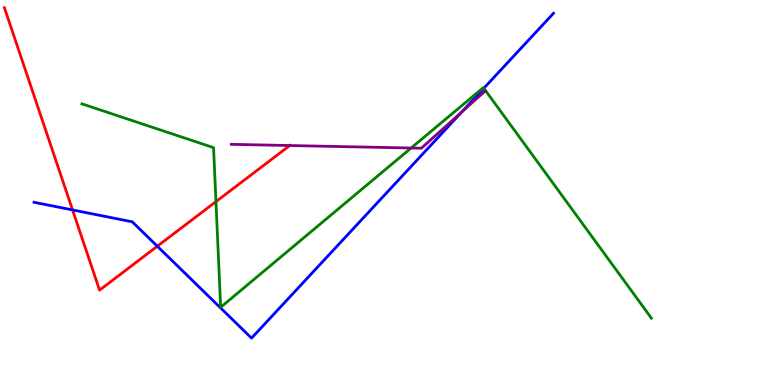[{'lines': ['blue', 'red'], 'intersections': [{'x': 0.936, 'y': 4.55}, {'x': 2.03, 'y': 3.6}]}, {'lines': ['green', 'red'], 'intersections': [{'x': 2.79, 'y': 4.76}]}, {'lines': ['purple', 'red'], 'intersections': [{'x': 3.74, 'y': 6.22}]}, {'lines': ['blue', 'green'], 'intersections': [{'x': 6.24, 'y': 7.71}]}, {'lines': ['blue', 'purple'], 'intersections': [{'x': 5.96, 'y': 7.09}]}, {'lines': ['green', 'purple'], 'intersections': [{'x': 5.3, 'y': 6.16}]}]